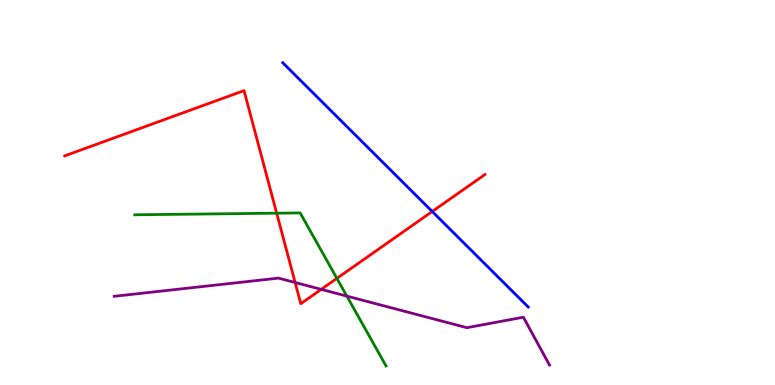[{'lines': ['blue', 'red'], 'intersections': [{'x': 5.58, 'y': 4.51}]}, {'lines': ['green', 'red'], 'intersections': [{'x': 3.57, 'y': 4.46}, {'x': 4.35, 'y': 2.77}]}, {'lines': ['purple', 'red'], 'intersections': [{'x': 3.81, 'y': 2.66}, {'x': 4.14, 'y': 2.48}]}, {'lines': ['blue', 'green'], 'intersections': []}, {'lines': ['blue', 'purple'], 'intersections': []}, {'lines': ['green', 'purple'], 'intersections': [{'x': 4.48, 'y': 2.31}]}]